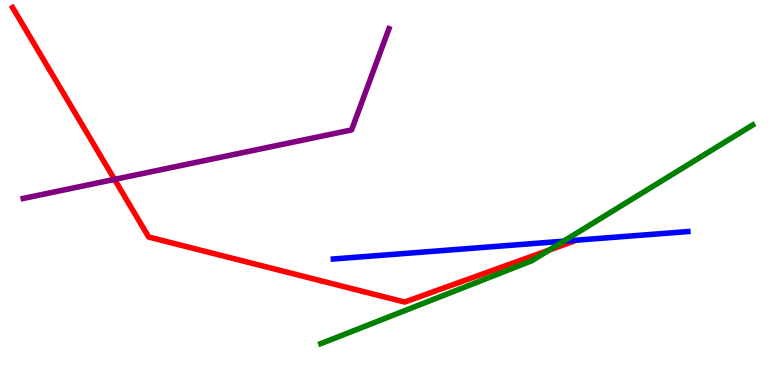[{'lines': ['blue', 'red'], 'intersections': []}, {'lines': ['green', 'red'], 'intersections': [{'x': 7.09, 'y': 3.5}]}, {'lines': ['purple', 'red'], 'intersections': [{'x': 1.48, 'y': 5.34}]}, {'lines': ['blue', 'green'], 'intersections': [{'x': 7.27, 'y': 3.74}]}, {'lines': ['blue', 'purple'], 'intersections': []}, {'lines': ['green', 'purple'], 'intersections': []}]